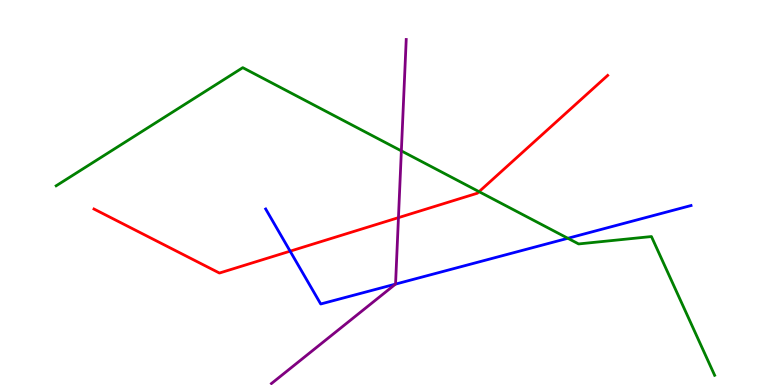[{'lines': ['blue', 'red'], 'intersections': [{'x': 3.74, 'y': 3.48}]}, {'lines': ['green', 'red'], 'intersections': [{'x': 6.18, 'y': 5.02}]}, {'lines': ['purple', 'red'], 'intersections': [{'x': 5.14, 'y': 4.35}]}, {'lines': ['blue', 'green'], 'intersections': [{'x': 7.33, 'y': 3.81}]}, {'lines': ['blue', 'purple'], 'intersections': [{'x': 5.1, 'y': 2.62}]}, {'lines': ['green', 'purple'], 'intersections': [{'x': 5.18, 'y': 6.08}]}]